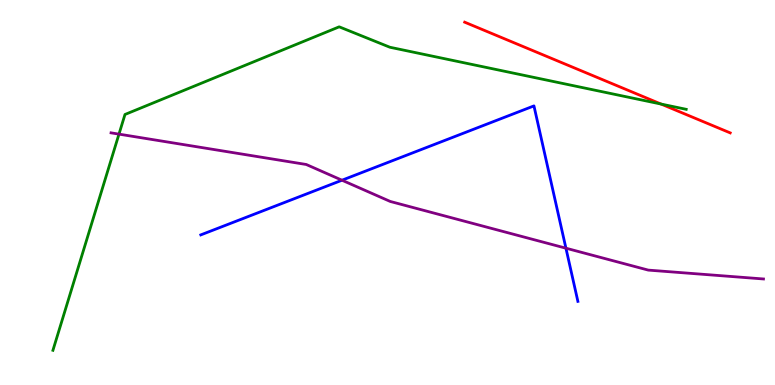[{'lines': ['blue', 'red'], 'intersections': []}, {'lines': ['green', 'red'], 'intersections': [{'x': 8.53, 'y': 7.3}]}, {'lines': ['purple', 'red'], 'intersections': []}, {'lines': ['blue', 'green'], 'intersections': []}, {'lines': ['blue', 'purple'], 'intersections': [{'x': 4.41, 'y': 5.32}, {'x': 7.3, 'y': 3.55}]}, {'lines': ['green', 'purple'], 'intersections': [{'x': 1.54, 'y': 6.52}]}]